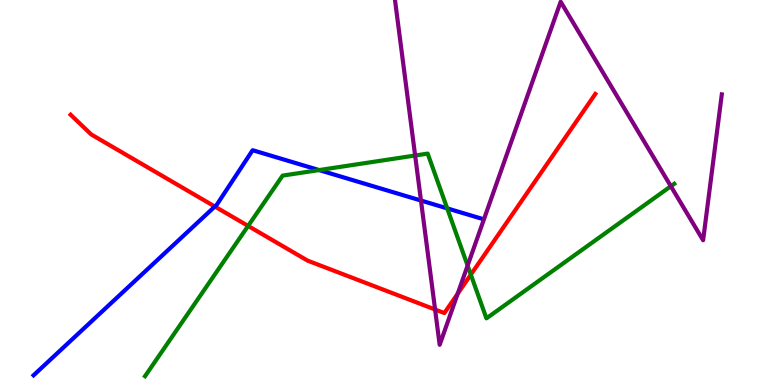[{'lines': ['blue', 'red'], 'intersections': [{'x': 2.77, 'y': 4.64}]}, {'lines': ['green', 'red'], 'intersections': [{'x': 3.2, 'y': 4.13}, {'x': 6.08, 'y': 2.87}]}, {'lines': ['purple', 'red'], 'intersections': [{'x': 5.61, 'y': 1.96}, {'x': 5.91, 'y': 2.37}]}, {'lines': ['blue', 'green'], 'intersections': [{'x': 4.12, 'y': 5.58}, {'x': 5.77, 'y': 4.59}]}, {'lines': ['blue', 'purple'], 'intersections': [{'x': 5.43, 'y': 4.79}]}, {'lines': ['green', 'purple'], 'intersections': [{'x': 5.36, 'y': 5.96}, {'x': 6.03, 'y': 3.1}, {'x': 8.66, 'y': 5.16}]}]